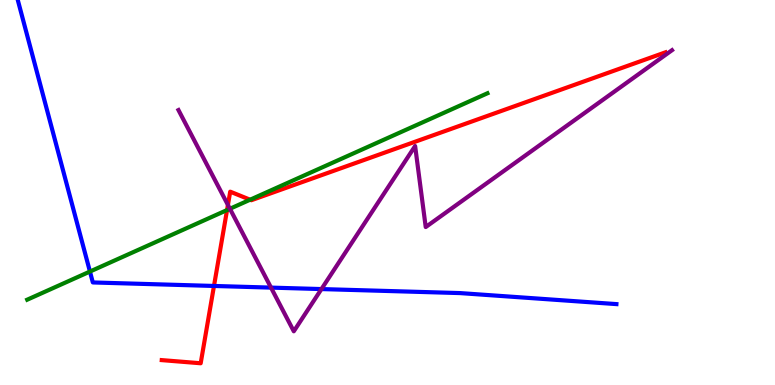[{'lines': ['blue', 'red'], 'intersections': [{'x': 2.76, 'y': 2.57}]}, {'lines': ['green', 'red'], 'intersections': [{'x': 2.93, 'y': 4.54}, {'x': 3.23, 'y': 4.81}]}, {'lines': ['purple', 'red'], 'intersections': [{'x': 2.94, 'y': 4.68}]}, {'lines': ['blue', 'green'], 'intersections': [{'x': 1.16, 'y': 2.95}]}, {'lines': ['blue', 'purple'], 'intersections': [{'x': 3.5, 'y': 2.53}, {'x': 4.15, 'y': 2.49}]}, {'lines': ['green', 'purple'], 'intersections': [{'x': 2.97, 'y': 4.58}]}]